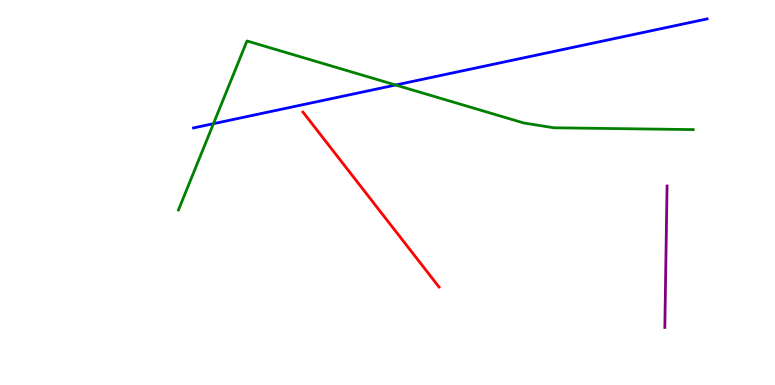[{'lines': ['blue', 'red'], 'intersections': []}, {'lines': ['green', 'red'], 'intersections': []}, {'lines': ['purple', 'red'], 'intersections': []}, {'lines': ['blue', 'green'], 'intersections': [{'x': 2.75, 'y': 6.79}, {'x': 5.11, 'y': 7.79}]}, {'lines': ['blue', 'purple'], 'intersections': []}, {'lines': ['green', 'purple'], 'intersections': []}]